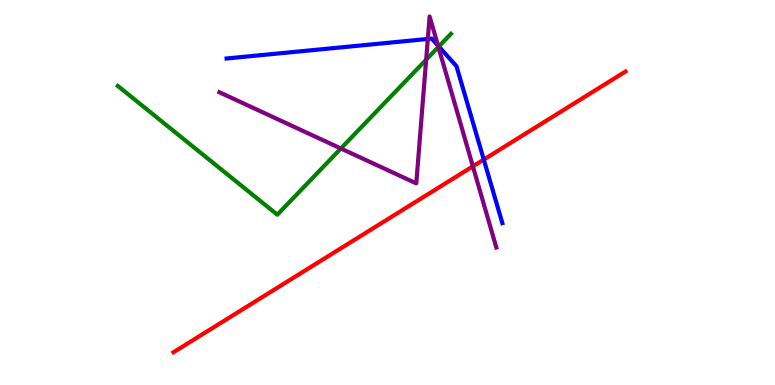[{'lines': ['blue', 'red'], 'intersections': [{'x': 6.24, 'y': 5.86}]}, {'lines': ['green', 'red'], 'intersections': []}, {'lines': ['purple', 'red'], 'intersections': [{'x': 6.1, 'y': 5.68}]}, {'lines': ['blue', 'green'], 'intersections': [{'x': 5.66, 'y': 8.79}]}, {'lines': ['blue', 'purple'], 'intersections': [{'x': 5.52, 'y': 8.99}, {'x': 5.65, 'y': 8.82}]}, {'lines': ['green', 'purple'], 'intersections': [{'x': 4.4, 'y': 6.14}, {'x': 5.5, 'y': 8.45}, {'x': 5.66, 'y': 8.78}]}]